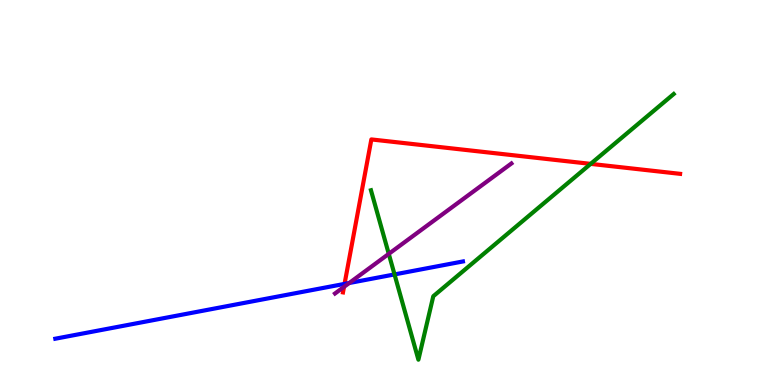[{'lines': ['blue', 'red'], 'intersections': [{'x': 4.45, 'y': 2.63}]}, {'lines': ['green', 'red'], 'intersections': [{'x': 7.62, 'y': 5.74}]}, {'lines': ['purple', 'red'], 'intersections': [{'x': 4.44, 'y': 2.55}]}, {'lines': ['blue', 'green'], 'intersections': [{'x': 5.09, 'y': 2.87}]}, {'lines': ['blue', 'purple'], 'intersections': [{'x': 4.51, 'y': 2.65}]}, {'lines': ['green', 'purple'], 'intersections': [{'x': 5.02, 'y': 3.41}]}]